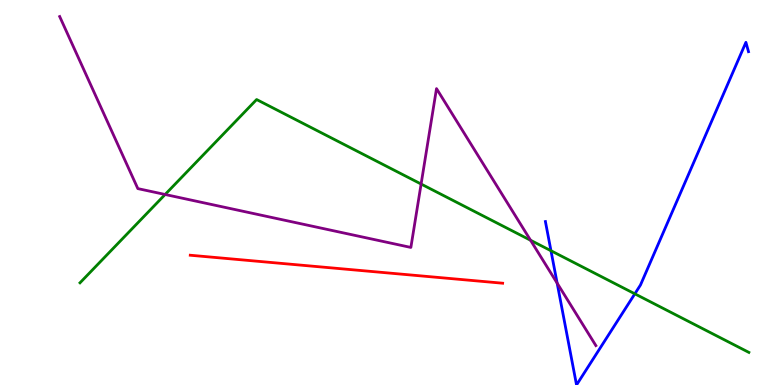[{'lines': ['blue', 'red'], 'intersections': []}, {'lines': ['green', 'red'], 'intersections': []}, {'lines': ['purple', 'red'], 'intersections': []}, {'lines': ['blue', 'green'], 'intersections': [{'x': 7.11, 'y': 3.49}, {'x': 8.19, 'y': 2.37}]}, {'lines': ['blue', 'purple'], 'intersections': [{'x': 7.19, 'y': 2.65}]}, {'lines': ['green', 'purple'], 'intersections': [{'x': 2.13, 'y': 4.95}, {'x': 5.43, 'y': 5.22}, {'x': 6.85, 'y': 3.76}]}]